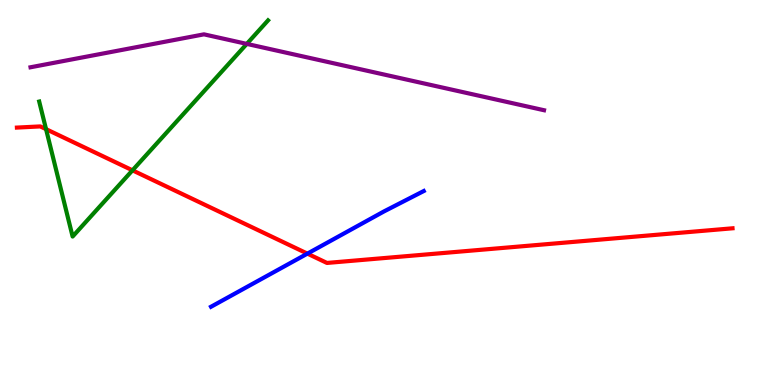[{'lines': ['blue', 'red'], 'intersections': [{'x': 3.97, 'y': 3.41}]}, {'lines': ['green', 'red'], 'intersections': [{'x': 0.594, 'y': 6.65}, {'x': 1.71, 'y': 5.58}]}, {'lines': ['purple', 'red'], 'intersections': []}, {'lines': ['blue', 'green'], 'intersections': []}, {'lines': ['blue', 'purple'], 'intersections': []}, {'lines': ['green', 'purple'], 'intersections': [{'x': 3.18, 'y': 8.86}]}]